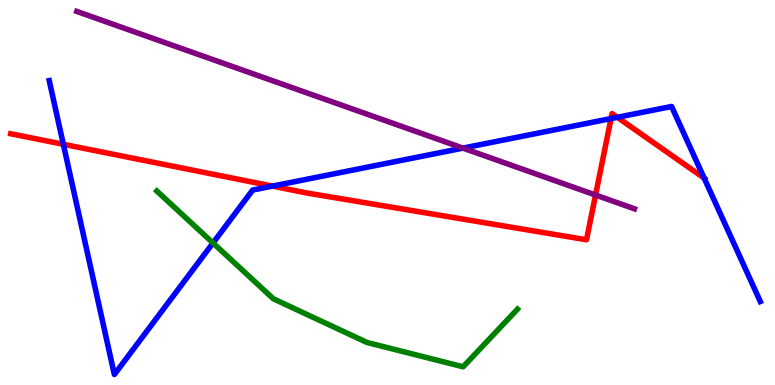[{'lines': ['blue', 'red'], 'intersections': [{'x': 0.817, 'y': 6.25}, {'x': 3.52, 'y': 5.17}, {'x': 7.88, 'y': 6.92}, {'x': 7.97, 'y': 6.95}, {'x': 9.09, 'y': 5.37}]}, {'lines': ['green', 'red'], 'intersections': []}, {'lines': ['purple', 'red'], 'intersections': [{'x': 7.68, 'y': 4.93}]}, {'lines': ['blue', 'green'], 'intersections': [{'x': 2.75, 'y': 3.69}]}, {'lines': ['blue', 'purple'], 'intersections': [{'x': 5.97, 'y': 6.15}]}, {'lines': ['green', 'purple'], 'intersections': []}]